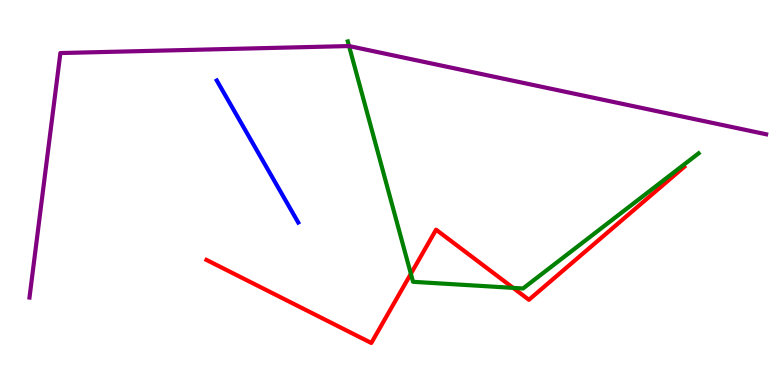[{'lines': ['blue', 'red'], 'intersections': []}, {'lines': ['green', 'red'], 'intersections': [{'x': 5.3, 'y': 2.89}, {'x': 6.62, 'y': 2.52}]}, {'lines': ['purple', 'red'], 'intersections': []}, {'lines': ['blue', 'green'], 'intersections': []}, {'lines': ['blue', 'purple'], 'intersections': []}, {'lines': ['green', 'purple'], 'intersections': [{'x': 4.5, 'y': 8.8}]}]